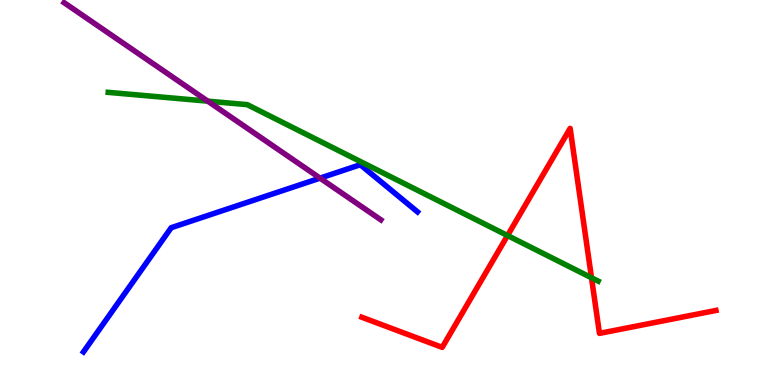[{'lines': ['blue', 'red'], 'intersections': []}, {'lines': ['green', 'red'], 'intersections': [{'x': 6.55, 'y': 3.88}, {'x': 7.63, 'y': 2.79}]}, {'lines': ['purple', 'red'], 'intersections': []}, {'lines': ['blue', 'green'], 'intersections': []}, {'lines': ['blue', 'purple'], 'intersections': [{'x': 4.13, 'y': 5.37}]}, {'lines': ['green', 'purple'], 'intersections': [{'x': 2.68, 'y': 7.37}]}]